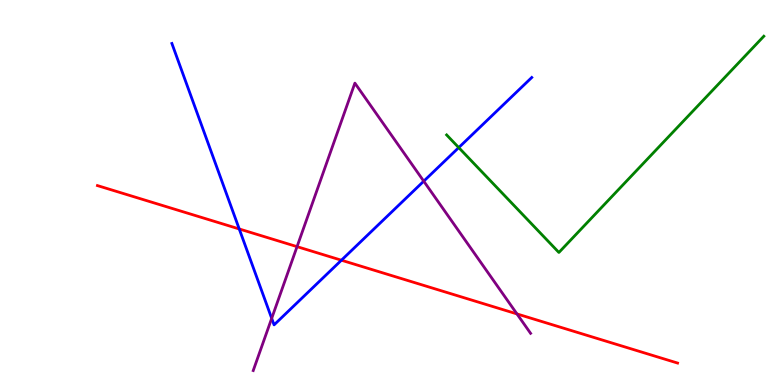[{'lines': ['blue', 'red'], 'intersections': [{'x': 3.09, 'y': 4.05}, {'x': 4.41, 'y': 3.24}]}, {'lines': ['green', 'red'], 'intersections': []}, {'lines': ['purple', 'red'], 'intersections': [{'x': 3.83, 'y': 3.59}, {'x': 6.67, 'y': 1.85}]}, {'lines': ['blue', 'green'], 'intersections': [{'x': 5.92, 'y': 6.17}]}, {'lines': ['blue', 'purple'], 'intersections': [{'x': 3.51, 'y': 1.73}, {'x': 5.47, 'y': 5.29}]}, {'lines': ['green', 'purple'], 'intersections': []}]